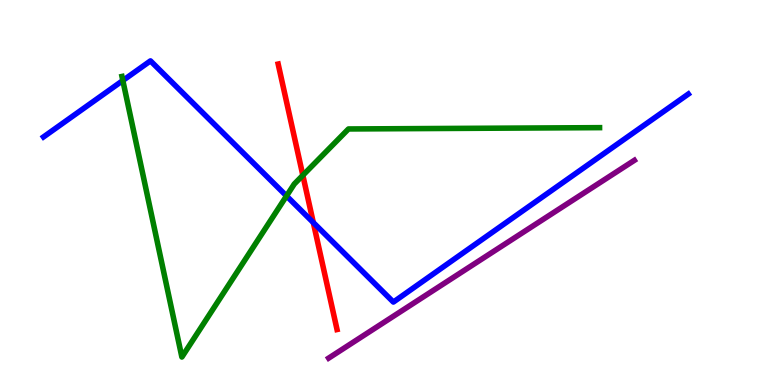[{'lines': ['blue', 'red'], 'intersections': [{'x': 4.04, 'y': 4.22}]}, {'lines': ['green', 'red'], 'intersections': [{'x': 3.91, 'y': 5.45}]}, {'lines': ['purple', 'red'], 'intersections': []}, {'lines': ['blue', 'green'], 'intersections': [{'x': 1.59, 'y': 7.91}, {'x': 3.7, 'y': 4.91}]}, {'lines': ['blue', 'purple'], 'intersections': []}, {'lines': ['green', 'purple'], 'intersections': []}]